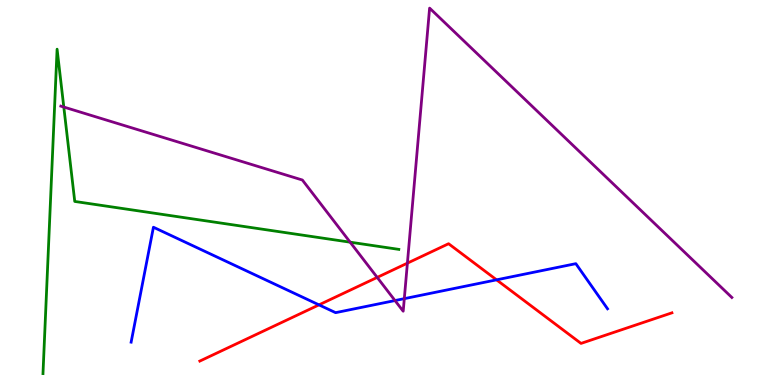[{'lines': ['blue', 'red'], 'intersections': [{'x': 4.12, 'y': 2.08}, {'x': 6.41, 'y': 2.73}]}, {'lines': ['green', 'red'], 'intersections': []}, {'lines': ['purple', 'red'], 'intersections': [{'x': 4.87, 'y': 2.79}, {'x': 5.26, 'y': 3.16}]}, {'lines': ['blue', 'green'], 'intersections': []}, {'lines': ['blue', 'purple'], 'intersections': [{'x': 5.1, 'y': 2.19}, {'x': 5.22, 'y': 2.24}]}, {'lines': ['green', 'purple'], 'intersections': [{'x': 0.823, 'y': 7.22}, {'x': 4.52, 'y': 3.71}]}]